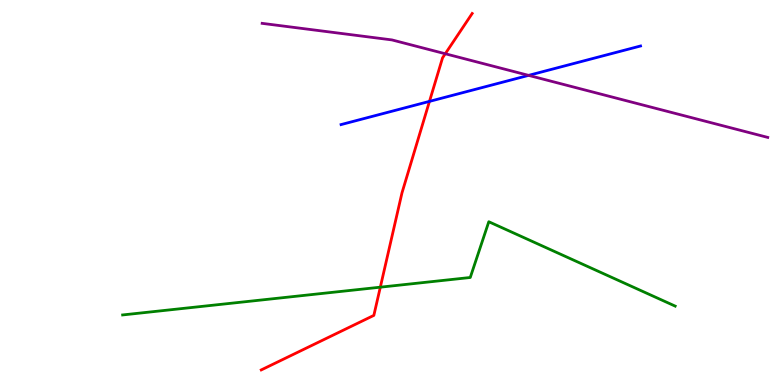[{'lines': ['blue', 'red'], 'intersections': [{'x': 5.54, 'y': 7.37}]}, {'lines': ['green', 'red'], 'intersections': [{'x': 4.91, 'y': 2.54}]}, {'lines': ['purple', 'red'], 'intersections': [{'x': 5.75, 'y': 8.6}]}, {'lines': ['blue', 'green'], 'intersections': []}, {'lines': ['blue', 'purple'], 'intersections': [{'x': 6.82, 'y': 8.04}]}, {'lines': ['green', 'purple'], 'intersections': []}]